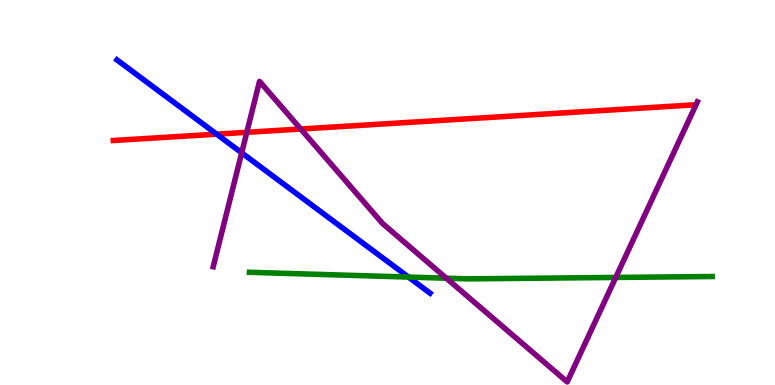[{'lines': ['blue', 'red'], 'intersections': [{'x': 2.8, 'y': 6.52}]}, {'lines': ['green', 'red'], 'intersections': []}, {'lines': ['purple', 'red'], 'intersections': [{'x': 3.18, 'y': 6.56}, {'x': 3.88, 'y': 6.65}]}, {'lines': ['blue', 'green'], 'intersections': [{'x': 5.27, 'y': 2.8}]}, {'lines': ['blue', 'purple'], 'intersections': [{'x': 3.12, 'y': 6.03}]}, {'lines': ['green', 'purple'], 'intersections': [{'x': 5.76, 'y': 2.77}, {'x': 7.95, 'y': 2.79}]}]